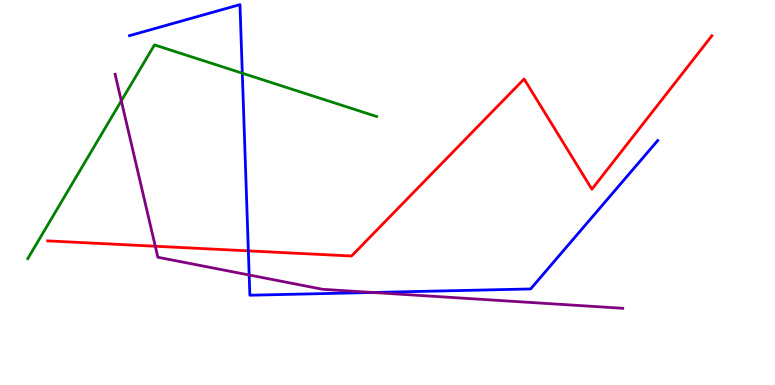[{'lines': ['blue', 'red'], 'intersections': [{'x': 3.2, 'y': 3.48}]}, {'lines': ['green', 'red'], 'intersections': []}, {'lines': ['purple', 'red'], 'intersections': [{'x': 2.0, 'y': 3.6}]}, {'lines': ['blue', 'green'], 'intersections': [{'x': 3.13, 'y': 8.1}]}, {'lines': ['blue', 'purple'], 'intersections': [{'x': 3.22, 'y': 2.86}, {'x': 4.81, 'y': 2.4}]}, {'lines': ['green', 'purple'], 'intersections': [{'x': 1.57, 'y': 7.38}]}]